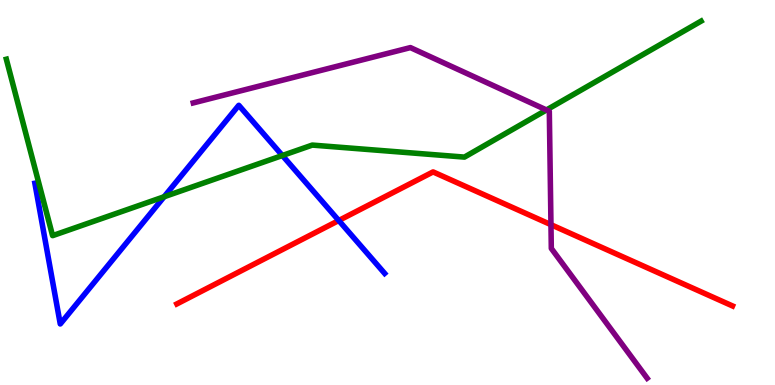[{'lines': ['blue', 'red'], 'intersections': [{'x': 4.37, 'y': 4.27}]}, {'lines': ['green', 'red'], 'intersections': []}, {'lines': ['purple', 'red'], 'intersections': [{'x': 7.11, 'y': 4.16}]}, {'lines': ['blue', 'green'], 'intersections': [{'x': 2.12, 'y': 4.89}, {'x': 3.64, 'y': 5.96}]}, {'lines': ['blue', 'purple'], 'intersections': []}, {'lines': ['green', 'purple'], 'intersections': [{'x': 7.05, 'y': 7.14}]}]